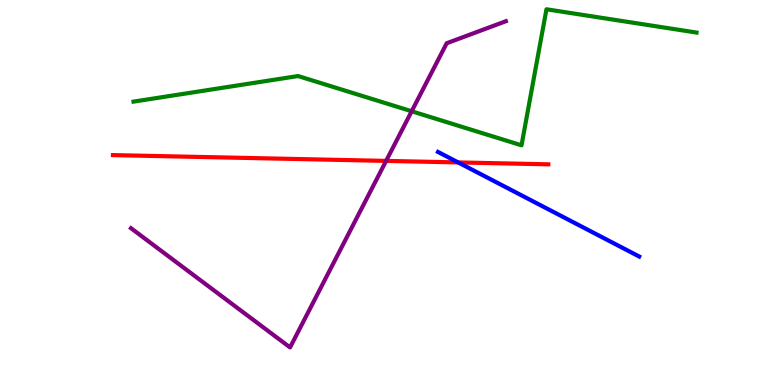[{'lines': ['blue', 'red'], 'intersections': [{'x': 5.91, 'y': 5.78}]}, {'lines': ['green', 'red'], 'intersections': []}, {'lines': ['purple', 'red'], 'intersections': [{'x': 4.98, 'y': 5.82}]}, {'lines': ['blue', 'green'], 'intersections': []}, {'lines': ['blue', 'purple'], 'intersections': []}, {'lines': ['green', 'purple'], 'intersections': [{'x': 5.31, 'y': 7.11}]}]